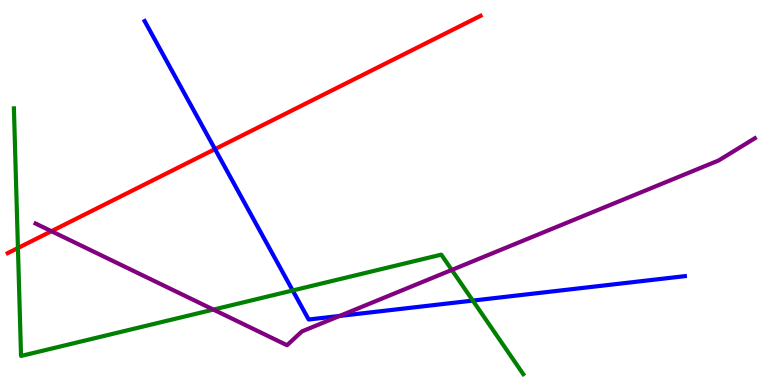[{'lines': ['blue', 'red'], 'intersections': [{'x': 2.77, 'y': 6.13}]}, {'lines': ['green', 'red'], 'intersections': [{'x': 0.231, 'y': 3.56}]}, {'lines': ['purple', 'red'], 'intersections': [{'x': 0.664, 'y': 3.99}]}, {'lines': ['blue', 'green'], 'intersections': [{'x': 3.78, 'y': 2.46}, {'x': 6.1, 'y': 2.19}]}, {'lines': ['blue', 'purple'], 'intersections': [{'x': 4.38, 'y': 1.79}]}, {'lines': ['green', 'purple'], 'intersections': [{'x': 2.75, 'y': 1.96}, {'x': 5.83, 'y': 2.99}]}]